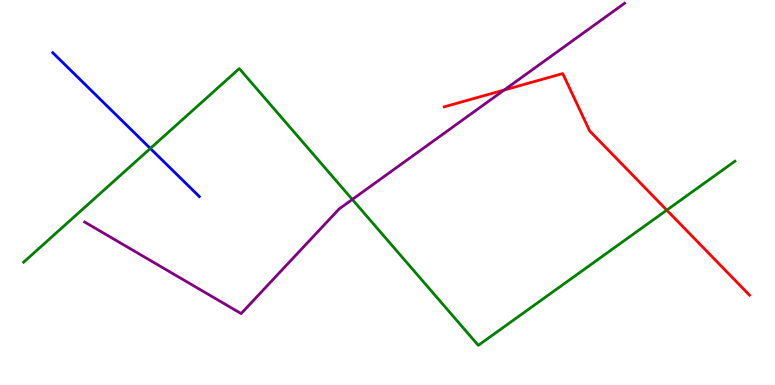[{'lines': ['blue', 'red'], 'intersections': []}, {'lines': ['green', 'red'], 'intersections': [{'x': 8.6, 'y': 4.54}]}, {'lines': ['purple', 'red'], 'intersections': [{'x': 6.51, 'y': 7.66}]}, {'lines': ['blue', 'green'], 'intersections': [{'x': 1.94, 'y': 6.14}]}, {'lines': ['blue', 'purple'], 'intersections': []}, {'lines': ['green', 'purple'], 'intersections': [{'x': 4.55, 'y': 4.82}]}]